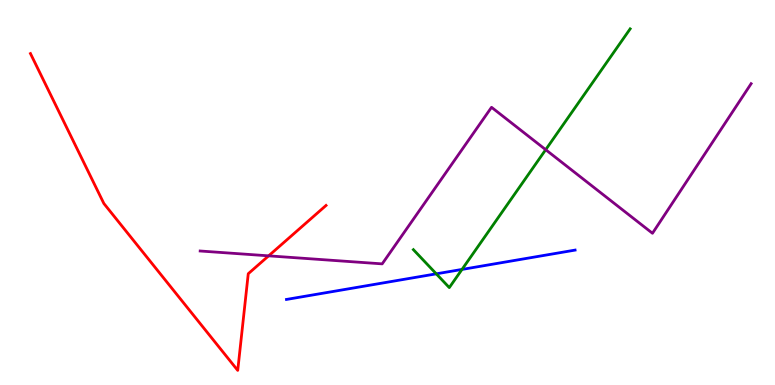[{'lines': ['blue', 'red'], 'intersections': []}, {'lines': ['green', 'red'], 'intersections': []}, {'lines': ['purple', 'red'], 'intersections': [{'x': 3.47, 'y': 3.35}]}, {'lines': ['blue', 'green'], 'intersections': [{'x': 5.63, 'y': 2.89}, {'x': 5.96, 'y': 3.0}]}, {'lines': ['blue', 'purple'], 'intersections': []}, {'lines': ['green', 'purple'], 'intersections': [{'x': 7.04, 'y': 6.11}]}]